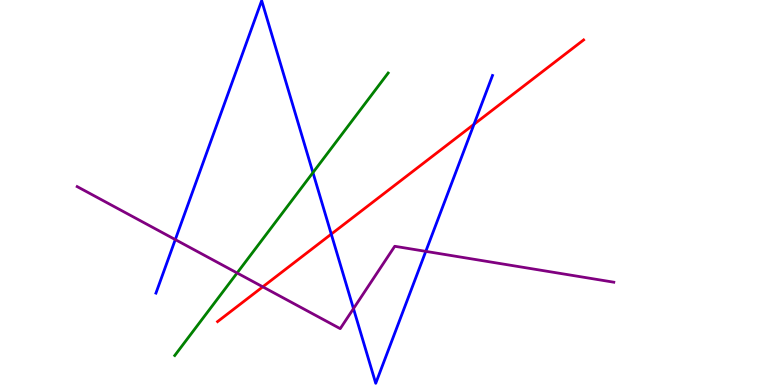[{'lines': ['blue', 'red'], 'intersections': [{'x': 4.27, 'y': 3.92}, {'x': 6.12, 'y': 6.77}]}, {'lines': ['green', 'red'], 'intersections': []}, {'lines': ['purple', 'red'], 'intersections': [{'x': 3.39, 'y': 2.55}]}, {'lines': ['blue', 'green'], 'intersections': [{'x': 4.04, 'y': 5.52}]}, {'lines': ['blue', 'purple'], 'intersections': [{'x': 2.26, 'y': 3.78}, {'x': 4.56, 'y': 1.98}, {'x': 5.49, 'y': 3.47}]}, {'lines': ['green', 'purple'], 'intersections': [{'x': 3.06, 'y': 2.91}]}]